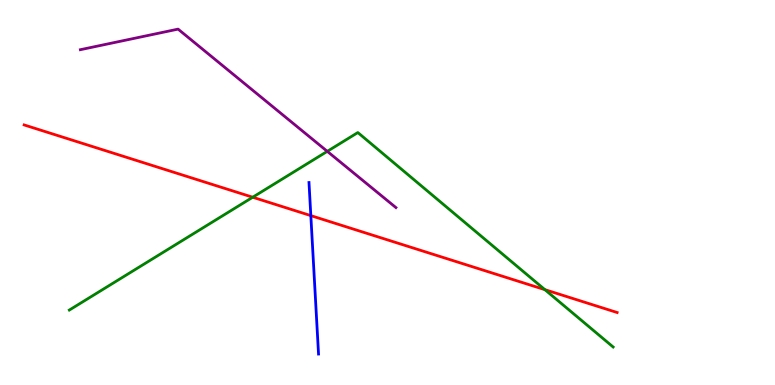[{'lines': ['blue', 'red'], 'intersections': [{'x': 4.01, 'y': 4.4}]}, {'lines': ['green', 'red'], 'intersections': [{'x': 3.26, 'y': 4.88}, {'x': 7.03, 'y': 2.48}]}, {'lines': ['purple', 'red'], 'intersections': []}, {'lines': ['blue', 'green'], 'intersections': []}, {'lines': ['blue', 'purple'], 'intersections': []}, {'lines': ['green', 'purple'], 'intersections': [{'x': 4.22, 'y': 6.07}]}]